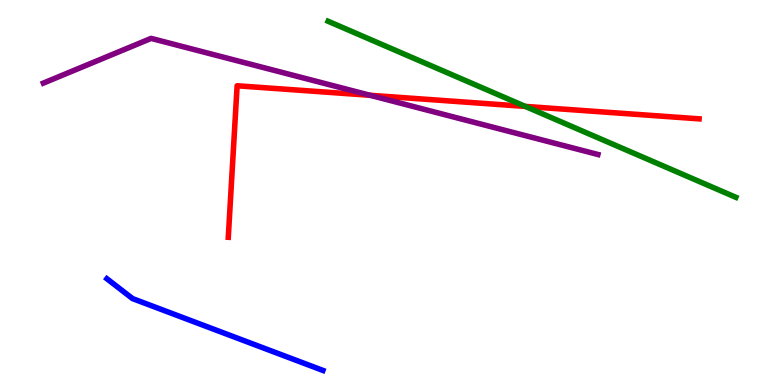[{'lines': ['blue', 'red'], 'intersections': []}, {'lines': ['green', 'red'], 'intersections': [{'x': 6.78, 'y': 7.24}]}, {'lines': ['purple', 'red'], 'intersections': [{'x': 4.78, 'y': 7.52}]}, {'lines': ['blue', 'green'], 'intersections': []}, {'lines': ['blue', 'purple'], 'intersections': []}, {'lines': ['green', 'purple'], 'intersections': []}]